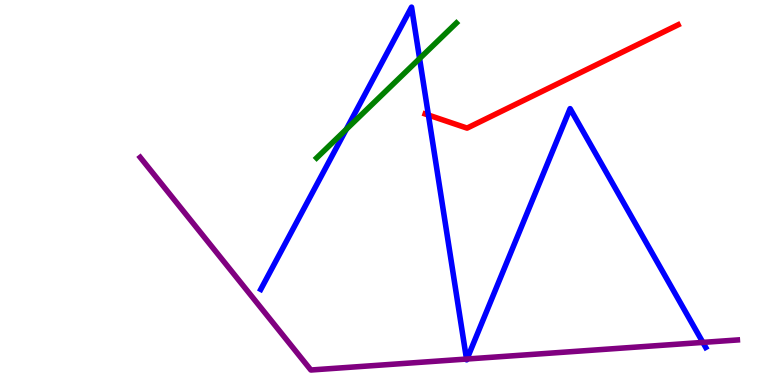[{'lines': ['blue', 'red'], 'intersections': [{'x': 5.53, 'y': 7.01}]}, {'lines': ['green', 'red'], 'intersections': []}, {'lines': ['purple', 'red'], 'intersections': []}, {'lines': ['blue', 'green'], 'intersections': [{'x': 4.47, 'y': 6.64}, {'x': 5.41, 'y': 8.48}]}, {'lines': ['blue', 'purple'], 'intersections': [{'x': 6.02, 'y': 0.674}, {'x': 6.03, 'y': 0.675}, {'x': 9.07, 'y': 1.11}]}, {'lines': ['green', 'purple'], 'intersections': []}]